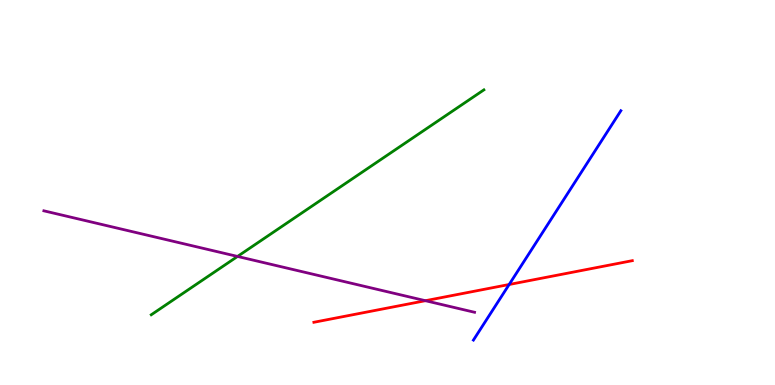[{'lines': ['blue', 'red'], 'intersections': [{'x': 6.57, 'y': 2.61}]}, {'lines': ['green', 'red'], 'intersections': []}, {'lines': ['purple', 'red'], 'intersections': [{'x': 5.49, 'y': 2.19}]}, {'lines': ['blue', 'green'], 'intersections': []}, {'lines': ['blue', 'purple'], 'intersections': []}, {'lines': ['green', 'purple'], 'intersections': [{'x': 3.06, 'y': 3.34}]}]